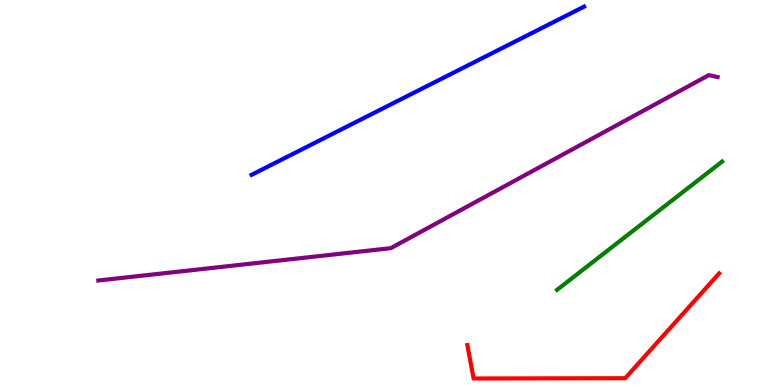[{'lines': ['blue', 'red'], 'intersections': []}, {'lines': ['green', 'red'], 'intersections': []}, {'lines': ['purple', 'red'], 'intersections': []}, {'lines': ['blue', 'green'], 'intersections': []}, {'lines': ['blue', 'purple'], 'intersections': []}, {'lines': ['green', 'purple'], 'intersections': []}]